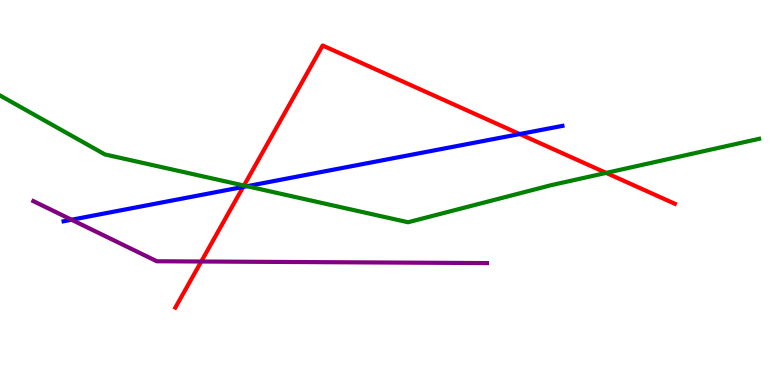[{'lines': ['blue', 'red'], 'intersections': [{'x': 3.14, 'y': 5.14}, {'x': 6.71, 'y': 6.52}]}, {'lines': ['green', 'red'], 'intersections': [{'x': 3.15, 'y': 5.18}, {'x': 7.82, 'y': 5.51}]}, {'lines': ['purple', 'red'], 'intersections': [{'x': 2.6, 'y': 3.21}]}, {'lines': ['blue', 'green'], 'intersections': [{'x': 3.19, 'y': 5.16}]}, {'lines': ['blue', 'purple'], 'intersections': [{'x': 0.924, 'y': 4.29}]}, {'lines': ['green', 'purple'], 'intersections': []}]